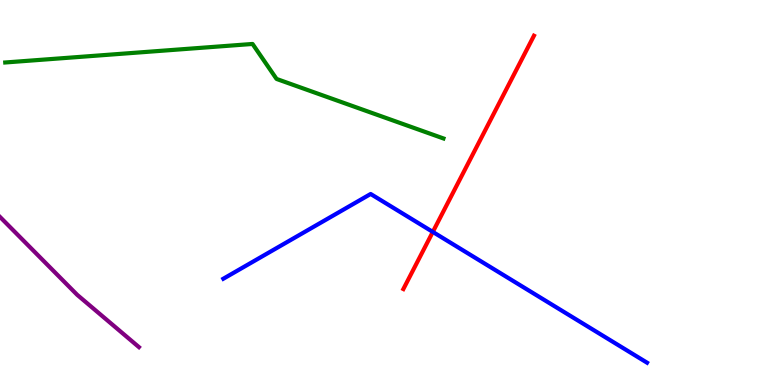[{'lines': ['blue', 'red'], 'intersections': [{'x': 5.58, 'y': 3.98}]}, {'lines': ['green', 'red'], 'intersections': []}, {'lines': ['purple', 'red'], 'intersections': []}, {'lines': ['blue', 'green'], 'intersections': []}, {'lines': ['blue', 'purple'], 'intersections': []}, {'lines': ['green', 'purple'], 'intersections': []}]